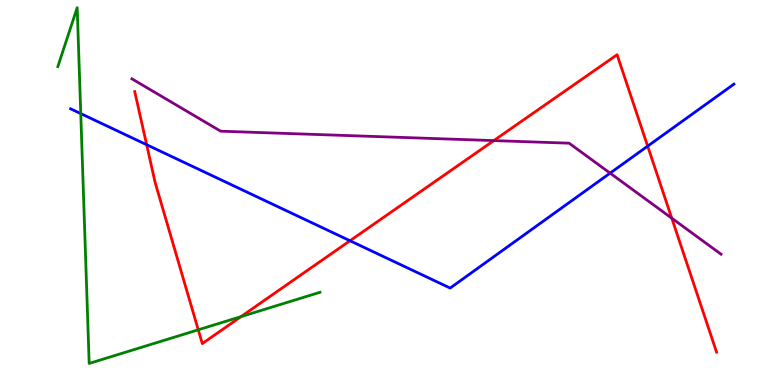[{'lines': ['blue', 'red'], 'intersections': [{'x': 1.89, 'y': 6.24}, {'x': 4.52, 'y': 3.75}, {'x': 8.36, 'y': 6.2}]}, {'lines': ['green', 'red'], 'intersections': [{'x': 2.56, 'y': 1.43}, {'x': 3.11, 'y': 1.78}]}, {'lines': ['purple', 'red'], 'intersections': [{'x': 6.37, 'y': 6.35}, {'x': 8.67, 'y': 4.33}]}, {'lines': ['blue', 'green'], 'intersections': [{'x': 1.04, 'y': 7.05}]}, {'lines': ['blue', 'purple'], 'intersections': [{'x': 7.87, 'y': 5.5}]}, {'lines': ['green', 'purple'], 'intersections': []}]